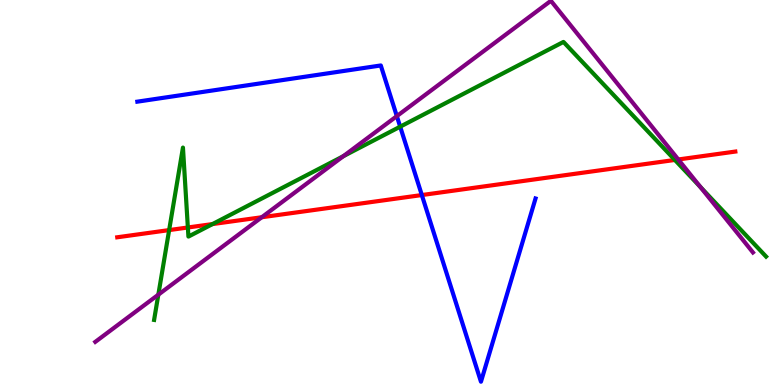[{'lines': ['blue', 'red'], 'intersections': [{'x': 5.44, 'y': 4.93}]}, {'lines': ['green', 'red'], 'intersections': [{'x': 2.18, 'y': 4.02}, {'x': 2.42, 'y': 4.09}, {'x': 2.74, 'y': 4.18}, {'x': 8.71, 'y': 5.85}]}, {'lines': ['purple', 'red'], 'intersections': [{'x': 3.38, 'y': 4.36}, {'x': 8.75, 'y': 5.86}]}, {'lines': ['blue', 'green'], 'intersections': [{'x': 5.16, 'y': 6.71}]}, {'lines': ['blue', 'purple'], 'intersections': [{'x': 5.12, 'y': 6.98}]}, {'lines': ['green', 'purple'], 'intersections': [{'x': 2.04, 'y': 2.35}, {'x': 4.43, 'y': 5.94}, {'x': 9.04, 'y': 5.14}]}]